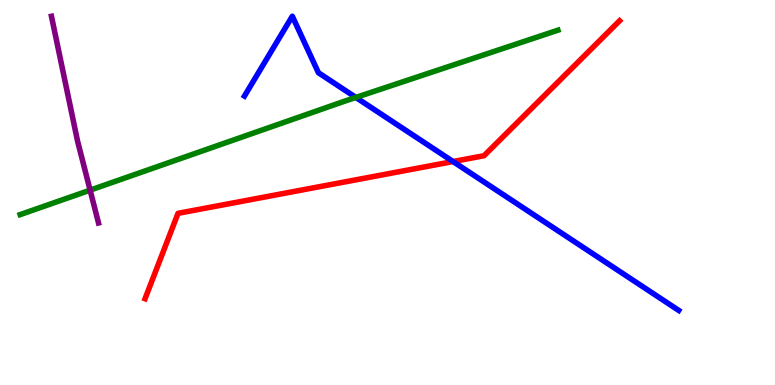[{'lines': ['blue', 'red'], 'intersections': [{'x': 5.85, 'y': 5.8}]}, {'lines': ['green', 'red'], 'intersections': []}, {'lines': ['purple', 'red'], 'intersections': []}, {'lines': ['blue', 'green'], 'intersections': [{'x': 4.59, 'y': 7.47}]}, {'lines': ['blue', 'purple'], 'intersections': []}, {'lines': ['green', 'purple'], 'intersections': [{'x': 1.16, 'y': 5.06}]}]